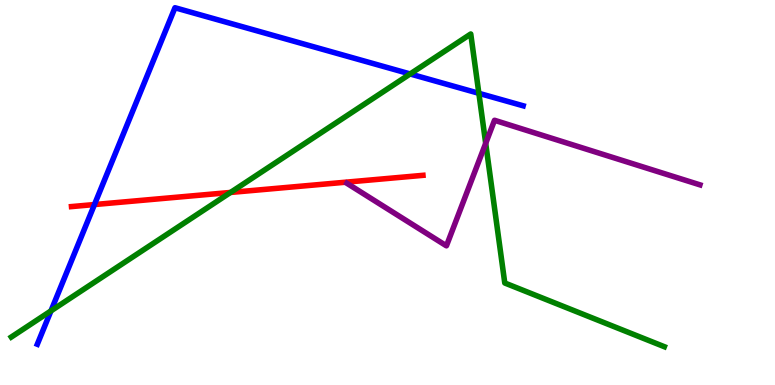[{'lines': ['blue', 'red'], 'intersections': [{'x': 1.22, 'y': 4.69}]}, {'lines': ['green', 'red'], 'intersections': [{'x': 2.97, 'y': 5.0}]}, {'lines': ['purple', 'red'], 'intersections': []}, {'lines': ['blue', 'green'], 'intersections': [{'x': 0.658, 'y': 1.93}, {'x': 5.29, 'y': 8.08}, {'x': 6.18, 'y': 7.58}]}, {'lines': ['blue', 'purple'], 'intersections': []}, {'lines': ['green', 'purple'], 'intersections': [{'x': 6.27, 'y': 6.28}]}]